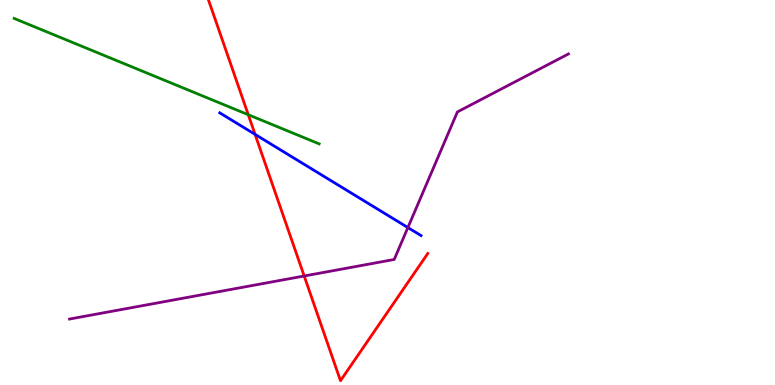[{'lines': ['blue', 'red'], 'intersections': [{'x': 3.29, 'y': 6.51}]}, {'lines': ['green', 'red'], 'intersections': [{'x': 3.2, 'y': 7.02}]}, {'lines': ['purple', 'red'], 'intersections': [{'x': 3.92, 'y': 2.83}]}, {'lines': ['blue', 'green'], 'intersections': []}, {'lines': ['blue', 'purple'], 'intersections': [{'x': 5.26, 'y': 4.09}]}, {'lines': ['green', 'purple'], 'intersections': []}]